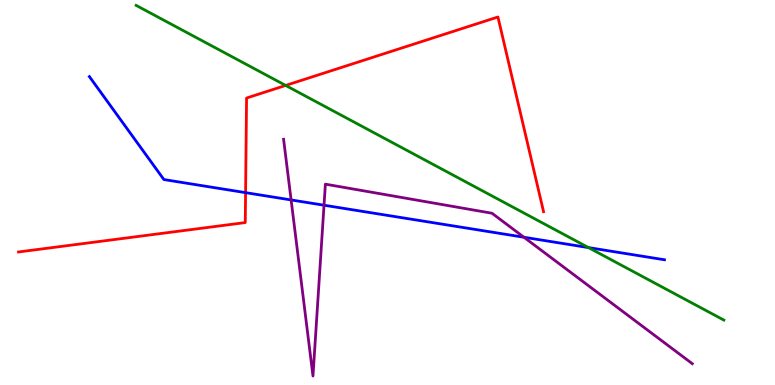[{'lines': ['blue', 'red'], 'intersections': [{'x': 3.17, 'y': 5.0}]}, {'lines': ['green', 'red'], 'intersections': [{'x': 3.69, 'y': 7.78}]}, {'lines': ['purple', 'red'], 'intersections': []}, {'lines': ['blue', 'green'], 'intersections': [{'x': 7.59, 'y': 3.57}]}, {'lines': ['blue', 'purple'], 'intersections': [{'x': 3.76, 'y': 4.81}, {'x': 4.18, 'y': 4.67}, {'x': 6.76, 'y': 3.84}]}, {'lines': ['green', 'purple'], 'intersections': []}]